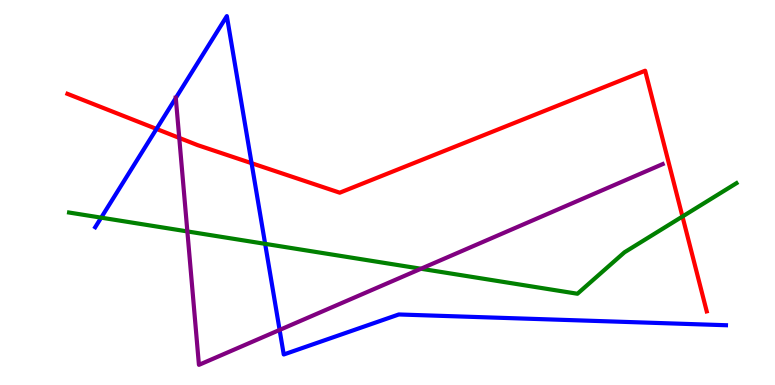[{'lines': ['blue', 'red'], 'intersections': [{'x': 2.02, 'y': 6.65}, {'x': 3.25, 'y': 5.76}]}, {'lines': ['green', 'red'], 'intersections': [{'x': 8.81, 'y': 4.38}]}, {'lines': ['purple', 'red'], 'intersections': [{'x': 2.31, 'y': 6.42}]}, {'lines': ['blue', 'green'], 'intersections': [{'x': 1.31, 'y': 4.35}, {'x': 3.42, 'y': 3.67}]}, {'lines': ['blue', 'purple'], 'intersections': [{'x': 2.27, 'y': 7.45}, {'x': 3.61, 'y': 1.43}]}, {'lines': ['green', 'purple'], 'intersections': [{'x': 2.42, 'y': 3.99}, {'x': 5.43, 'y': 3.02}]}]